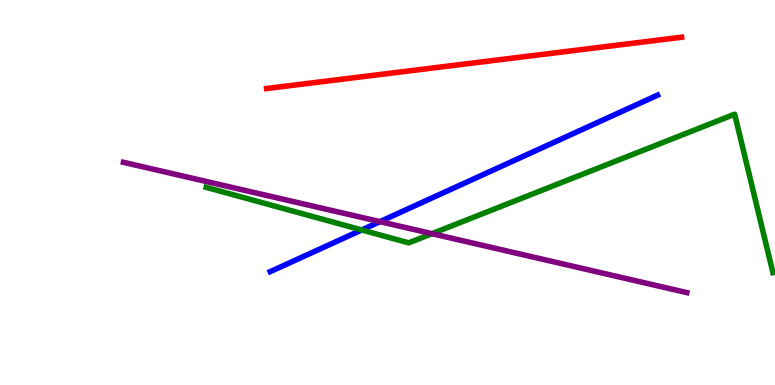[{'lines': ['blue', 'red'], 'intersections': []}, {'lines': ['green', 'red'], 'intersections': []}, {'lines': ['purple', 'red'], 'intersections': []}, {'lines': ['blue', 'green'], 'intersections': [{'x': 4.67, 'y': 4.03}]}, {'lines': ['blue', 'purple'], 'intersections': [{'x': 4.9, 'y': 4.24}]}, {'lines': ['green', 'purple'], 'intersections': [{'x': 5.57, 'y': 3.93}]}]